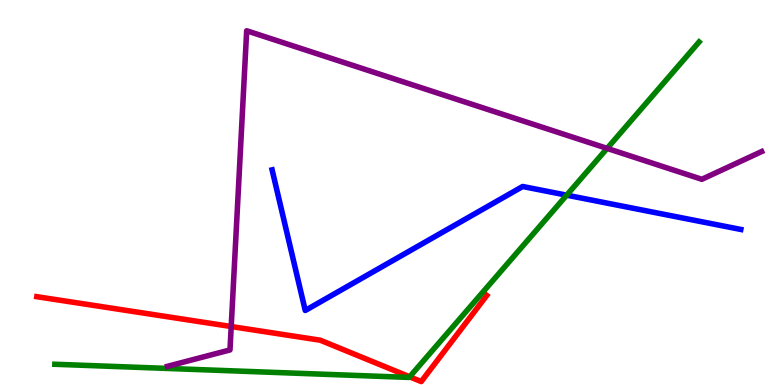[{'lines': ['blue', 'red'], 'intersections': []}, {'lines': ['green', 'red'], 'intersections': [{'x': 5.29, 'y': 0.213}]}, {'lines': ['purple', 'red'], 'intersections': [{'x': 2.98, 'y': 1.52}]}, {'lines': ['blue', 'green'], 'intersections': [{'x': 7.31, 'y': 4.93}]}, {'lines': ['blue', 'purple'], 'intersections': []}, {'lines': ['green', 'purple'], 'intersections': [{'x': 7.83, 'y': 6.15}]}]